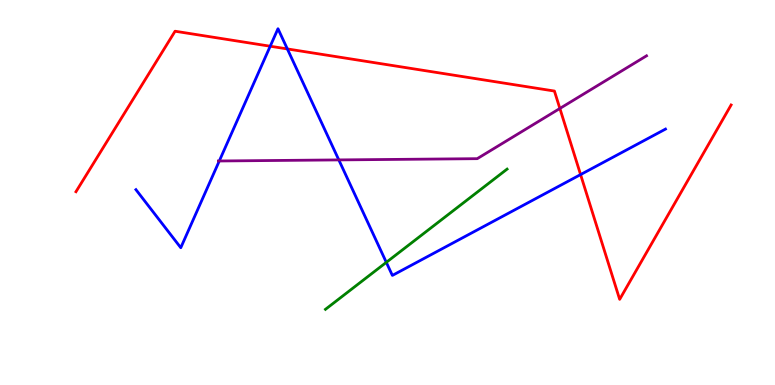[{'lines': ['blue', 'red'], 'intersections': [{'x': 3.49, 'y': 8.8}, {'x': 3.71, 'y': 8.73}, {'x': 7.49, 'y': 5.47}]}, {'lines': ['green', 'red'], 'intersections': []}, {'lines': ['purple', 'red'], 'intersections': [{'x': 7.22, 'y': 7.18}]}, {'lines': ['blue', 'green'], 'intersections': [{'x': 4.98, 'y': 3.19}]}, {'lines': ['blue', 'purple'], 'intersections': [{'x': 2.83, 'y': 5.82}, {'x': 4.37, 'y': 5.85}]}, {'lines': ['green', 'purple'], 'intersections': []}]